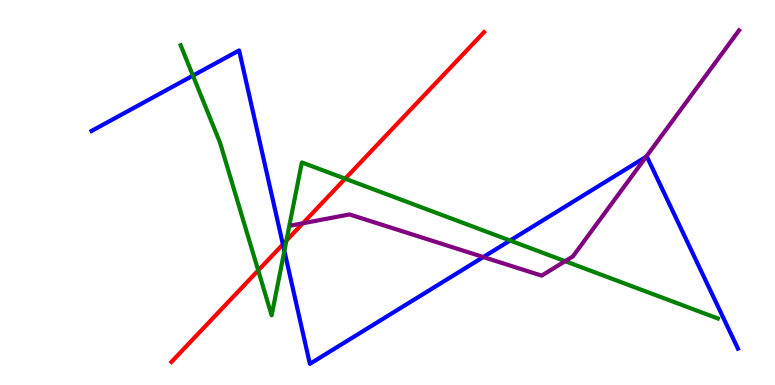[{'lines': ['blue', 'red'], 'intersections': [{'x': 3.65, 'y': 3.65}]}, {'lines': ['green', 'red'], 'intersections': [{'x': 3.33, 'y': 2.98}, {'x': 3.7, 'y': 3.75}, {'x': 4.45, 'y': 5.36}]}, {'lines': ['purple', 'red'], 'intersections': [{'x': 3.91, 'y': 4.2}]}, {'lines': ['blue', 'green'], 'intersections': [{'x': 2.49, 'y': 8.04}, {'x': 3.67, 'y': 3.48}, {'x': 6.58, 'y': 3.75}]}, {'lines': ['blue', 'purple'], 'intersections': [{'x': 6.24, 'y': 3.32}, {'x': 8.34, 'y': 5.93}]}, {'lines': ['green', 'purple'], 'intersections': [{'x': 7.29, 'y': 3.22}]}]